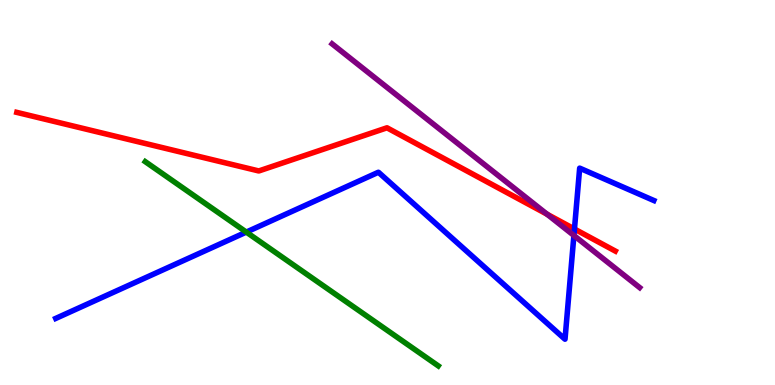[{'lines': ['blue', 'red'], 'intersections': [{'x': 7.41, 'y': 4.05}]}, {'lines': ['green', 'red'], 'intersections': []}, {'lines': ['purple', 'red'], 'intersections': [{'x': 7.06, 'y': 4.44}]}, {'lines': ['blue', 'green'], 'intersections': [{'x': 3.18, 'y': 3.97}]}, {'lines': ['blue', 'purple'], 'intersections': [{'x': 7.41, 'y': 3.88}]}, {'lines': ['green', 'purple'], 'intersections': []}]